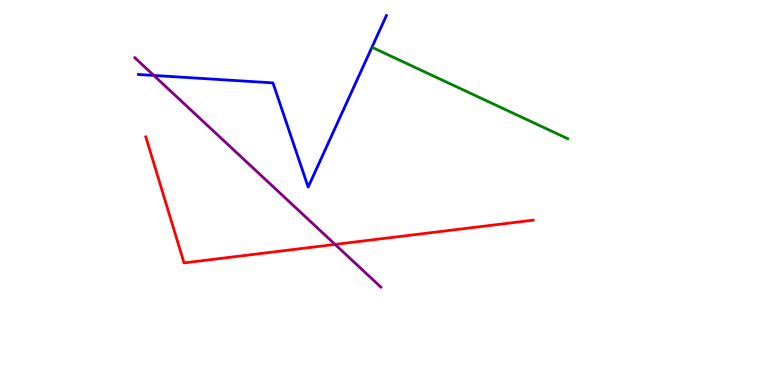[{'lines': ['blue', 'red'], 'intersections': []}, {'lines': ['green', 'red'], 'intersections': []}, {'lines': ['purple', 'red'], 'intersections': [{'x': 4.32, 'y': 3.65}]}, {'lines': ['blue', 'green'], 'intersections': []}, {'lines': ['blue', 'purple'], 'intersections': [{'x': 1.98, 'y': 8.04}]}, {'lines': ['green', 'purple'], 'intersections': []}]